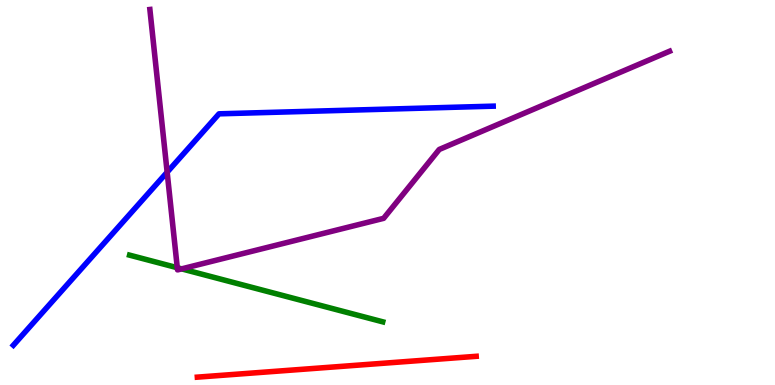[{'lines': ['blue', 'red'], 'intersections': []}, {'lines': ['green', 'red'], 'intersections': []}, {'lines': ['purple', 'red'], 'intersections': []}, {'lines': ['blue', 'green'], 'intersections': []}, {'lines': ['blue', 'purple'], 'intersections': [{'x': 2.16, 'y': 5.53}]}, {'lines': ['green', 'purple'], 'intersections': [{'x': 2.29, 'y': 3.05}, {'x': 2.34, 'y': 3.02}]}]